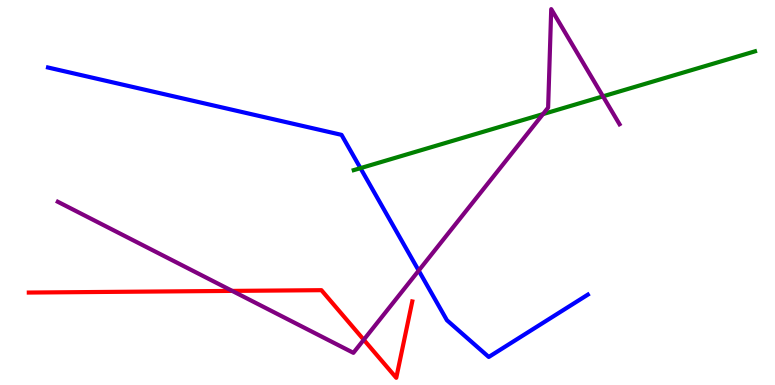[{'lines': ['blue', 'red'], 'intersections': []}, {'lines': ['green', 'red'], 'intersections': []}, {'lines': ['purple', 'red'], 'intersections': [{'x': 3.0, 'y': 2.44}, {'x': 4.69, 'y': 1.18}]}, {'lines': ['blue', 'green'], 'intersections': [{'x': 4.65, 'y': 5.63}]}, {'lines': ['blue', 'purple'], 'intersections': [{'x': 5.4, 'y': 2.97}]}, {'lines': ['green', 'purple'], 'intersections': [{'x': 7.01, 'y': 7.04}, {'x': 7.78, 'y': 7.5}]}]